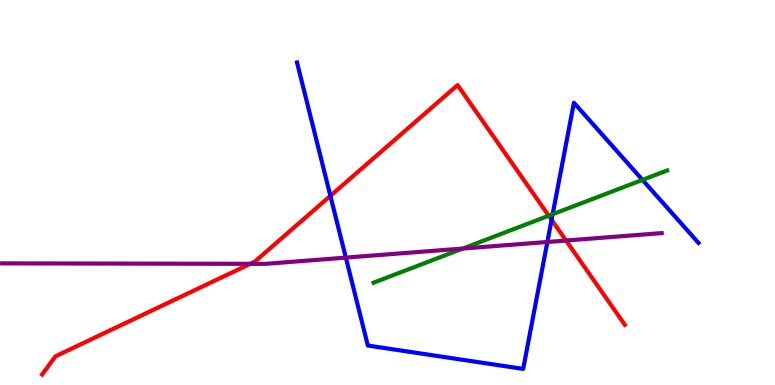[{'lines': ['blue', 'red'], 'intersections': [{'x': 4.26, 'y': 4.91}, {'x': 7.12, 'y': 4.29}]}, {'lines': ['green', 'red'], 'intersections': [{'x': 7.08, 'y': 4.4}]}, {'lines': ['purple', 'red'], 'intersections': [{'x': 3.23, 'y': 3.15}, {'x': 7.3, 'y': 3.75}]}, {'lines': ['blue', 'green'], 'intersections': [{'x': 7.13, 'y': 4.44}, {'x': 8.29, 'y': 5.33}]}, {'lines': ['blue', 'purple'], 'intersections': [{'x': 4.46, 'y': 3.31}, {'x': 7.06, 'y': 3.71}]}, {'lines': ['green', 'purple'], 'intersections': [{'x': 5.97, 'y': 3.54}]}]